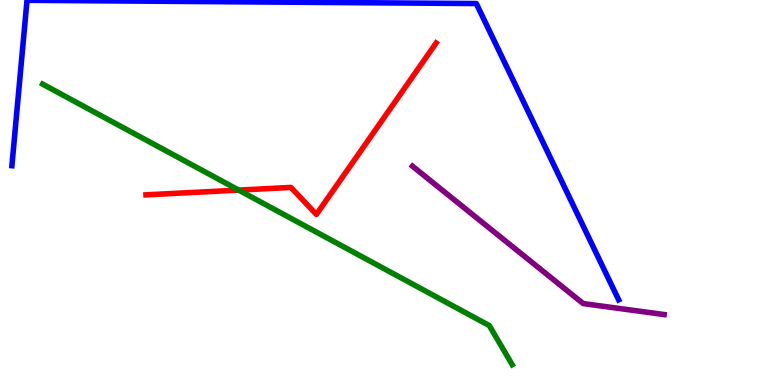[{'lines': ['blue', 'red'], 'intersections': []}, {'lines': ['green', 'red'], 'intersections': [{'x': 3.08, 'y': 5.06}]}, {'lines': ['purple', 'red'], 'intersections': []}, {'lines': ['blue', 'green'], 'intersections': []}, {'lines': ['blue', 'purple'], 'intersections': []}, {'lines': ['green', 'purple'], 'intersections': []}]